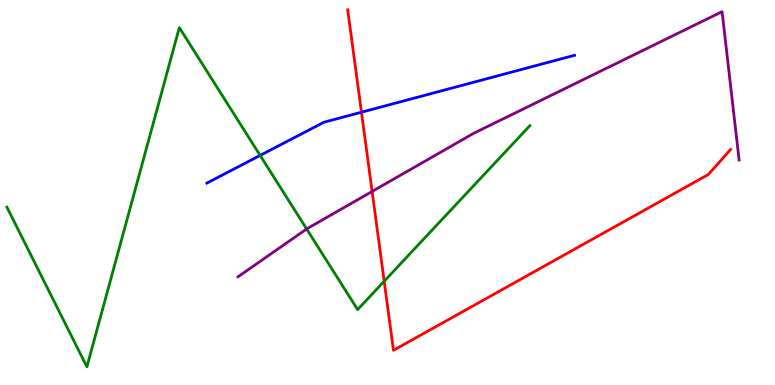[{'lines': ['blue', 'red'], 'intersections': [{'x': 4.66, 'y': 7.09}]}, {'lines': ['green', 'red'], 'intersections': [{'x': 4.96, 'y': 2.69}]}, {'lines': ['purple', 'red'], 'intersections': [{'x': 4.8, 'y': 5.03}]}, {'lines': ['blue', 'green'], 'intersections': [{'x': 3.36, 'y': 5.96}]}, {'lines': ['blue', 'purple'], 'intersections': []}, {'lines': ['green', 'purple'], 'intersections': [{'x': 3.96, 'y': 4.05}]}]